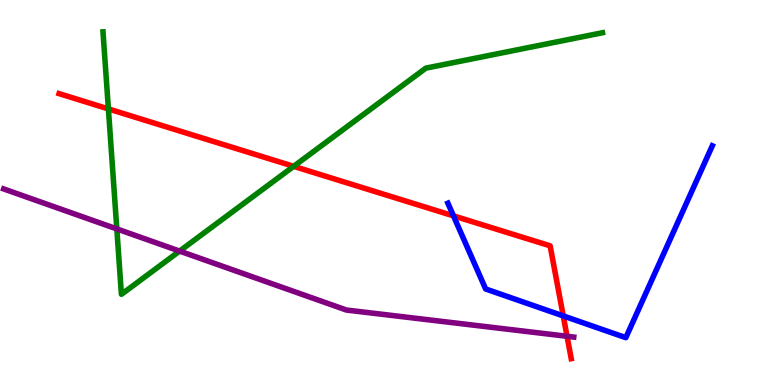[{'lines': ['blue', 'red'], 'intersections': [{'x': 5.85, 'y': 4.39}, {'x': 7.27, 'y': 1.79}]}, {'lines': ['green', 'red'], 'intersections': [{'x': 1.4, 'y': 7.17}, {'x': 3.79, 'y': 5.68}]}, {'lines': ['purple', 'red'], 'intersections': [{'x': 7.32, 'y': 1.27}]}, {'lines': ['blue', 'green'], 'intersections': []}, {'lines': ['blue', 'purple'], 'intersections': []}, {'lines': ['green', 'purple'], 'intersections': [{'x': 1.51, 'y': 4.05}, {'x': 2.32, 'y': 3.48}]}]